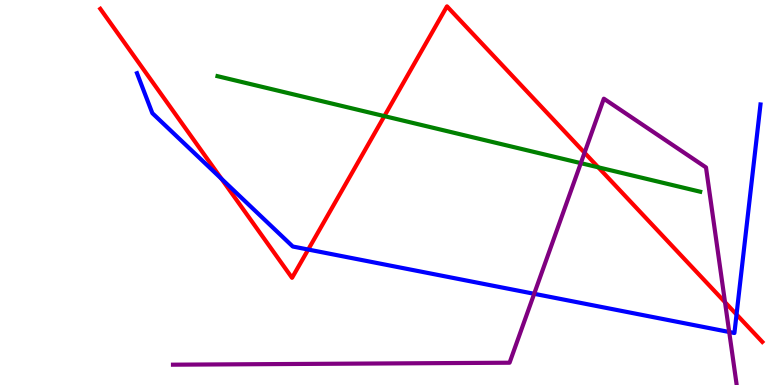[{'lines': ['blue', 'red'], 'intersections': [{'x': 2.86, 'y': 5.36}, {'x': 3.98, 'y': 3.52}, {'x': 9.5, 'y': 1.83}]}, {'lines': ['green', 'red'], 'intersections': [{'x': 4.96, 'y': 6.98}, {'x': 7.72, 'y': 5.65}]}, {'lines': ['purple', 'red'], 'intersections': [{'x': 7.54, 'y': 6.03}, {'x': 9.35, 'y': 2.15}]}, {'lines': ['blue', 'green'], 'intersections': []}, {'lines': ['blue', 'purple'], 'intersections': [{'x': 6.89, 'y': 2.37}, {'x': 9.41, 'y': 1.38}]}, {'lines': ['green', 'purple'], 'intersections': [{'x': 7.49, 'y': 5.76}]}]